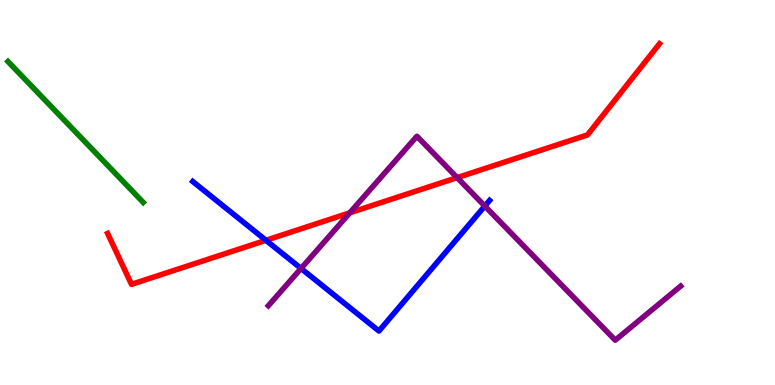[{'lines': ['blue', 'red'], 'intersections': [{'x': 3.43, 'y': 3.76}]}, {'lines': ['green', 'red'], 'intersections': []}, {'lines': ['purple', 'red'], 'intersections': [{'x': 4.51, 'y': 4.47}, {'x': 5.9, 'y': 5.39}]}, {'lines': ['blue', 'green'], 'intersections': []}, {'lines': ['blue', 'purple'], 'intersections': [{'x': 3.88, 'y': 3.03}, {'x': 6.26, 'y': 4.65}]}, {'lines': ['green', 'purple'], 'intersections': []}]